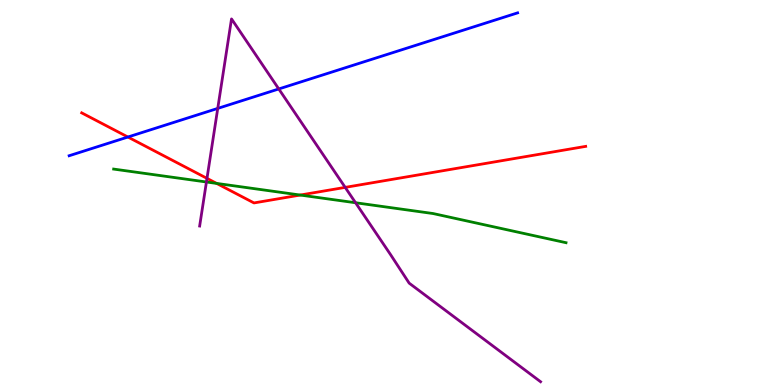[{'lines': ['blue', 'red'], 'intersections': [{'x': 1.65, 'y': 6.44}]}, {'lines': ['green', 'red'], 'intersections': [{'x': 2.8, 'y': 5.24}, {'x': 3.87, 'y': 4.93}]}, {'lines': ['purple', 'red'], 'intersections': [{'x': 2.67, 'y': 5.37}, {'x': 4.45, 'y': 5.13}]}, {'lines': ['blue', 'green'], 'intersections': []}, {'lines': ['blue', 'purple'], 'intersections': [{'x': 2.81, 'y': 7.18}, {'x': 3.6, 'y': 7.69}]}, {'lines': ['green', 'purple'], 'intersections': [{'x': 2.66, 'y': 5.27}, {'x': 4.59, 'y': 4.73}]}]